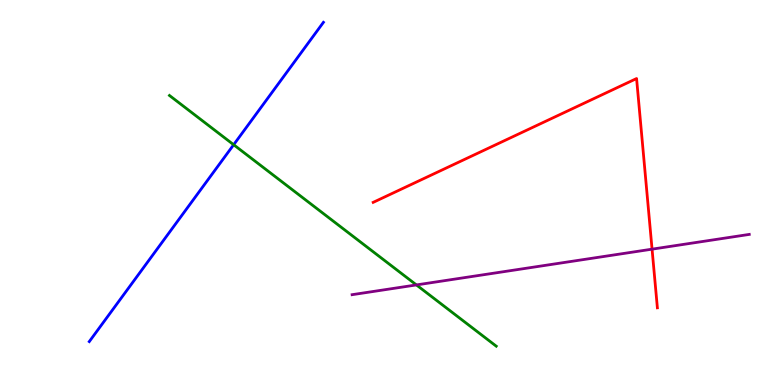[{'lines': ['blue', 'red'], 'intersections': []}, {'lines': ['green', 'red'], 'intersections': []}, {'lines': ['purple', 'red'], 'intersections': [{'x': 8.41, 'y': 3.53}]}, {'lines': ['blue', 'green'], 'intersections': [{'x': 3.01, 'y': 6.24}]}, {'lines': ['blue', 'purple'], 'intersections': []}, {'lines': ['green', 'purple'], 'intersections': [{'x': 5.37, 'y': 2.6}]}]